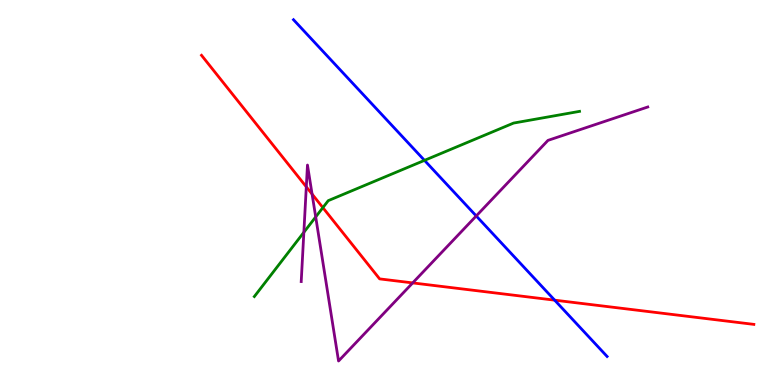[{'lines': ['blue', 'red'], 'intersections': [{'x': 7.16, 'y': 2.2}]}, {'lines': ['green', 'red'], 'intersections': [{'x': 4.17, 'y': 4.61}]}, {'lines': ['purple', 'red'], 'intersections': [{'x': 3.95, 'y': 5.15}, {'x': 4.03, 'y': 4.96}, {'x': 5.33, 'y': 2.65}]}, {'lines': ['blue', 'green'], 'intersections': [{'x': 5.48, 'y': 5.83}]}, {'lines': ['blue', 'purple'], 'intersections': [{'x': 6.15, 'y': 4.39}]}, {'lines': ['green', 'purple'], 'intersections': [{'x': 3.92, 'y': 3.97}, {'x': 4.07, 'y': 4.37}]}]